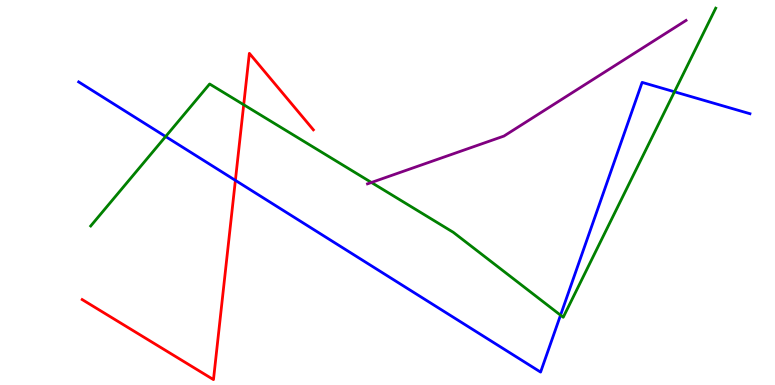[{'lines': ['blue', 'red'], 'intersections': [{'x': 3.04, 'y': 5.32}]}, {'lines': ['green', 'red'], 'intersections': [{'x': 3.14, 'y': 7.28}]}, {'lines': ['purple', 'red'], 'intersections': []}, {'lines': ['blue', 'green'], 'intersections': [{'x': 2.14, 'y': 6.45}, {'x': 7.23, 'y': 1.81}, {'x': 8.7, 'y': 7.62}]}, {'lines': ['blue', 'purple'], 'intersections': []}, {'lines': ['green', 'purple'], 'intersections': [{'x': 4.79, 'y': 5.26}]}]